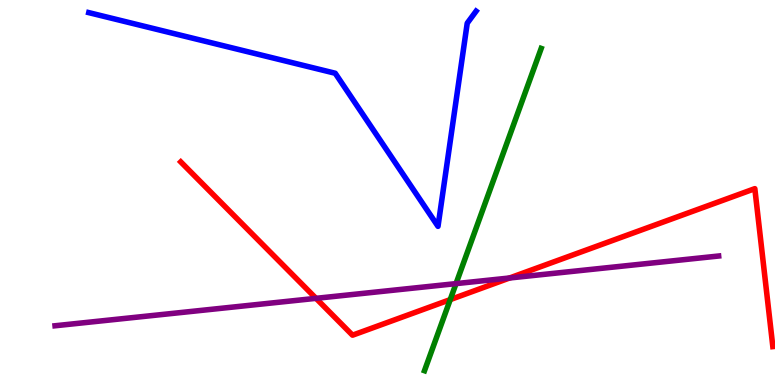[{'lines': ['blue', 'red'], 'intersections': []}, {'lines': ['green', 'red'], 'intersections': [{'x': 5.81, 'y': 2.22}]}, {'lines': ['purple', 'red'], 'intersections': [{'x': 4.08, 'y': 2.25}, {'x': 6.58, 'y': 2.78}]}, {'lines': ['blue', 'green'], 'intersections': []}, {'lines': ['blue', 'purple'], 'intersections': []}, {'lines': ['green', 'purple'], 'intersections': [{'x': 5.88, 'y': 2.63}]}]